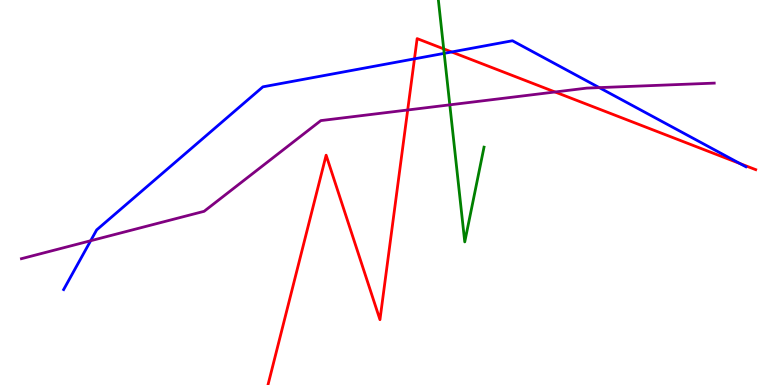[{'lines': ['blue', 'red'], 'intersections': [{'x': 5.35, 'y': 8.47}, {'x': 5.83, 'y': 8.65}, {'x': 9.55, 'y': 5.75}]}, {'lines': ['green', 'red'], 'intersections': [{'x': 5.73, 'y': 8.73}]}, {'lines': ['purple', 'red'], 'intersections': [{'x': 5.26, 'y': 7.14}, {'x': 7.16, 'y': 7.61}]}, {'lines': ['blue', 'green'], 'intersections': [{'x': 5.73, 'y': 8.61}]}, {'lines': ['blue', 'purple'], 'intersections': [{'x': 1.17, 'y': 3.75}, {'x': 7.73, 'y': 7.72}]}, {'lines': ['green', 'purple'], 'intersections': [{'x': 5.8, 'y': 7.28}]}]